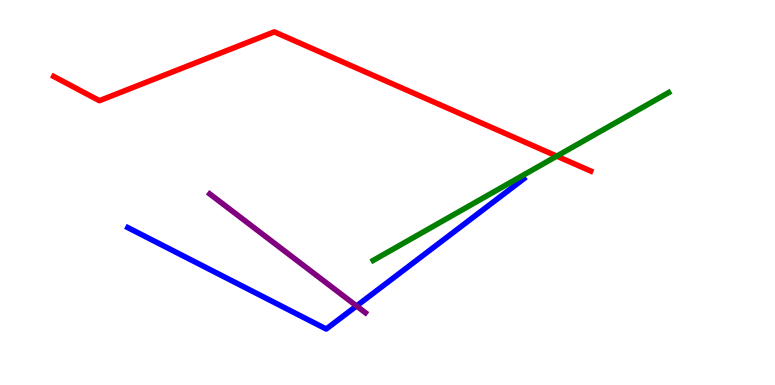[{'lines': ['blue', 'red'], 'intersections': []}, {'lines': ['green', 'red'], 'intersections': [{'x': 7.18, 'y': 5.94}]}, {'lines': ['purple', 'red'], 'intersections': []}, {'lines': ['blue', 'green'], 'intersections': []}, {'lines': ['blue', 'purple'], 'intersections': [{'x': 4.6, 'y': 2.05}]}, {'lines': ['green', 'purple'], 'intersections': []}]